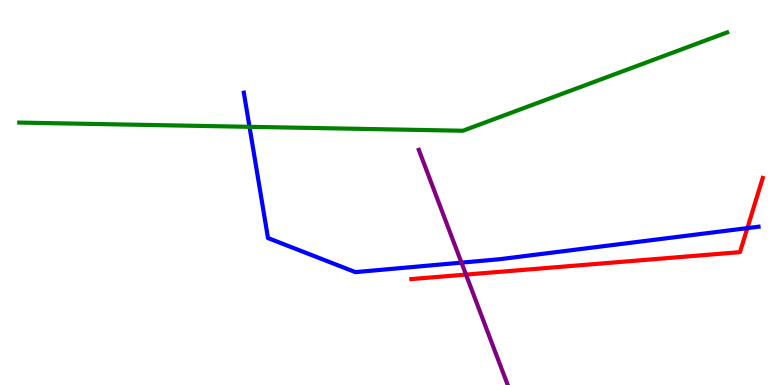[{'lines': ['blue', 'red'], 'intersections': [{'x': 9.64, 'y': 4.07}]}, {'lines': ['green', 'red'], 'intersections': []}, {'lines': ['purple', 'red'], 'intersections': [{'x': 6.01, 'y': 2.87}]}, {'lines': ['blue', 'green'], 'intersections': [{'x': 3.22, 'y': 6.71}]}, {'lines': ['blue', 'purple'], 'intersections': [{'x': 5.95, 'y': 3.18}]}, {'lines': ['green', 'purple'], 'intersections': []}]